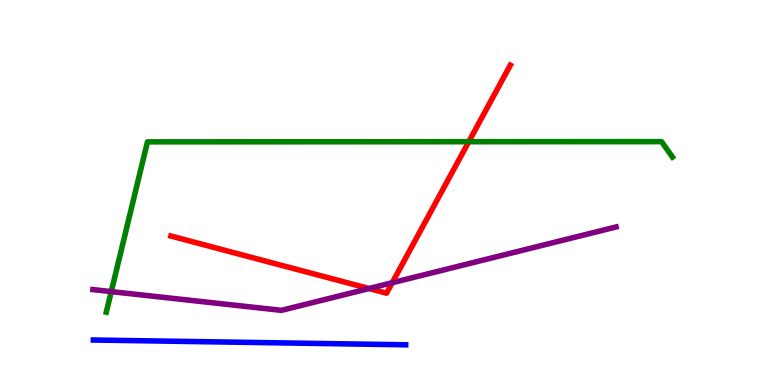[{'lines': ['blue', 'red'], 'intersections': []}, {'lines': ['green', 'red'], 'intersections': [{'x': 6.05, 'y': 6.32}]}, {'lines': ['purple', 'red'], 'intersections': [{'x': 4.76, 'y': 2.51}, {'x': 5.06, 'y': 2.66}]}, {'lines': ['blue', 'green'], 'intersections': []}, {'lines': ['blue', 'purple'], 'intersections': []}, {'lines': ['green', 'purple'], 'intersections': [{'x': 1.44, 'y': 2.43}]}]